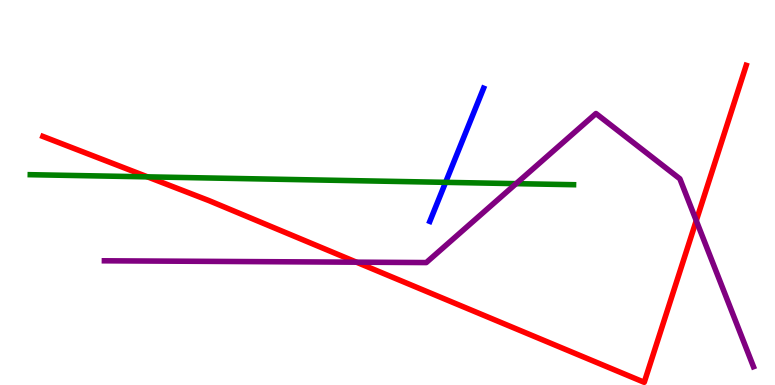[{'lines': ['blue', 'red'], 'intersections': []}, {'lines': ['green', 'red'], 'intersections': [{'x': 1.9, 'y': 5.41}]}, {'lines': ['purple', 'red'], 'intersections': [{'x': 4.6, 'y': 3.19}, {'x': 8.98, 'y': 4.27}]}, {'lines': ['blue', 'green'], 'intersections': [{'x': 5.75, 'y': 5.26}]}, {'lines': ['blue', 'purple'], 'intersections': []}, {'lines': ['green', 'purple'], 'intersections': [{'x': 6.66, 'y': 5.23}]}]